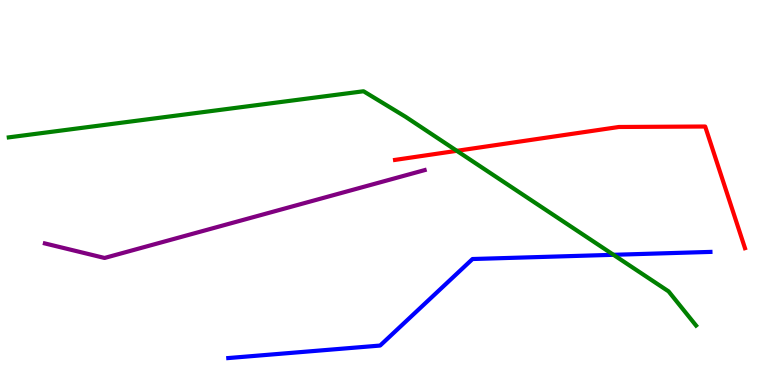[{'lines': ['blue', 'red'], 'intersections': []}, {'lines': ['green', 'red'], 'intersections': [{'x': 5.89, 'y': 6.08}]}, {'lines': ['purple', 'red'], 'intersections': []}, {'lines': ['blue', 'green'], 'intersections': [{'x': 7.92, 'y': 3.38}]}, {'lines': ['blue', 'purple'], 'intersections': []}, {'lines': ['green', 'purple'], 'intersections': []}]